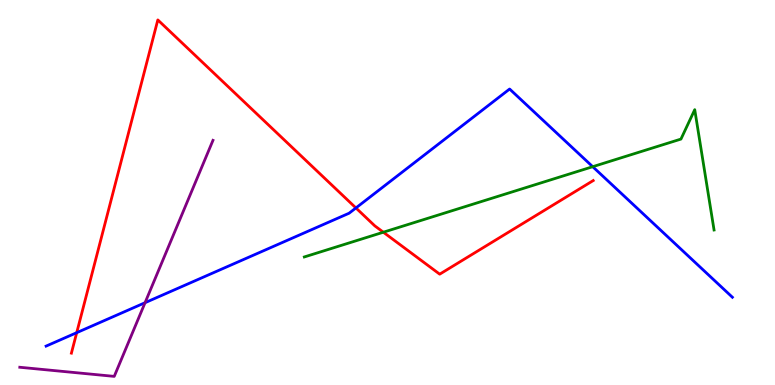[{'lines': ['blue', 'red'], 'intersections': [{'x': 0.99, 'y': 1.36}, {'x': 4.59, 'y': 4.6}]}, {'lines': ['green', 'red'], 'intersections': [{'x': 4.95, 'y': 3.97}]}, {'lines': ['purple', 'red'], 'intersections': []}, {'lines': ['blue', 'green'], 'intersections': [{'x': 7.65, 'y': 5.67}]}, {'lines': ['blue', 'purple'], 'intersections': [{'x': 1.87, 'y': 2.14}]}, {'lines': ['green', 'purple'], 'intersections': []}]